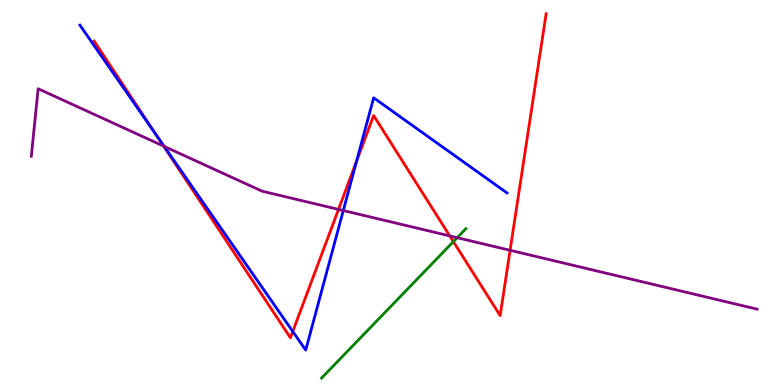[{'lines': ['blue', 'red'], 'intersections': [{'x': 2.01, 'y': 6.5}, {'x': 3.78, 'y': 1.39}, {'x': 4.6, 'y': 5.82}]}, {'lines': ['green', 'red'], 'intersections': [{'x': 5.85, 'y': 3.72}]}, {'lines': ['purple', 'red'], 'intersections': [{'x': 2.11, 'y': 6.2}, {'x': 4.37, 'y': 4.56}, {'x': 5.8, 'y': 3.87}, {'x': 6.58, 'y': 3.5}]}, {'lines': ['blue', 'green'], 'intersections': []}, {'lines': ['blue', 'purple'], 'intersections': [{'x': 2.12, 'y': 6.2}, {'x': 4.43, 'y': 4.53}]}, {'lines': ['green', 'purple'], 'intersections': [{'x': 5.9, 'y': 3.83}]}]